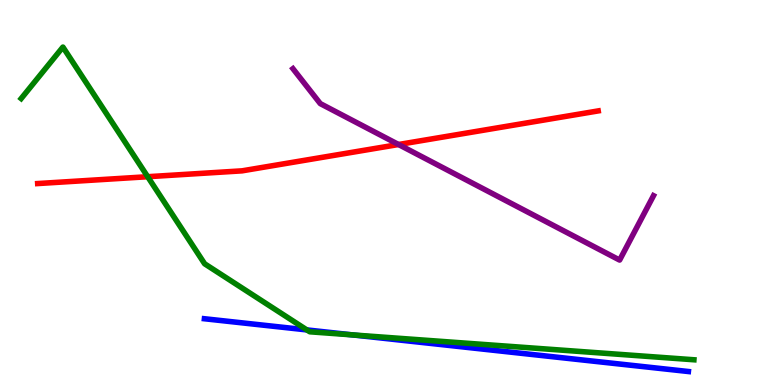[{'lines': ['blue', 'red'], 'intersections': []}, {'lines': ['green', 'red'], 'intersections': [{'x': 1.91, 'y': 5.41}]}, {'lines': ['purple', 'red'], 'intersections': [{'x': 5.14, 'y': 6.25}]}, {'lines': ['blue', 'green'], 'intersections': [{'x': 3.96, 'y': 1.43}, {'x': 4.55, 'y': 1.3}]}, {'lines': ['blue', 'purple'], 'intersections': []}, {'lines': ['green', 'purple'], 'intersections': []}]